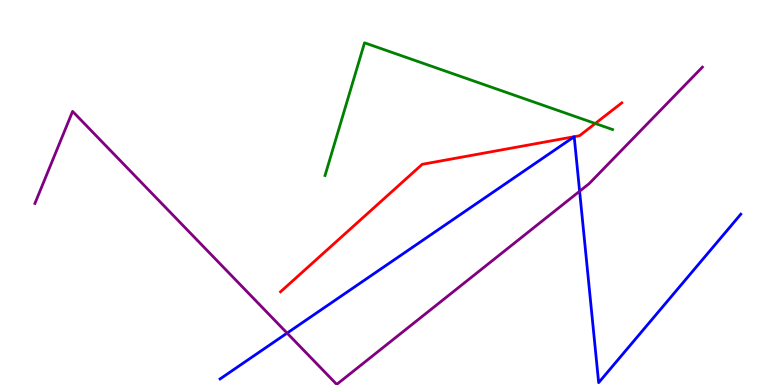[{'lines': ['blue', 'red'], 'intersections': []}, {'lines': ['green', 'red'], 'intersections': [{'x': 7.68, 'y': 6.79}]}, {'lines': ['purple', 'red'], 'intersections': []}, {'lines': ['blue', 'green'], 'intersections': []}, {'lines': ['blue', 'purple'], 'intersections': [{'x': 3.7, 'y': 1.35}, {'x': 7.48, 'y': 5.03}]}, {'lines': ['green', 'purple'], 'intersections': []}]